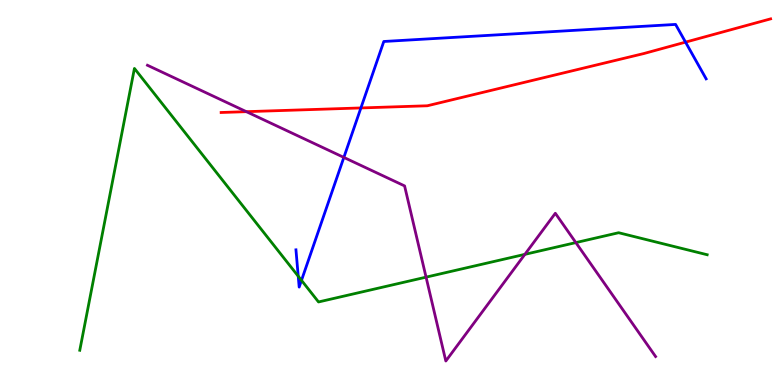[{'lines': ['blue', 'red'], 'intersections': [{'x': 4.66, 'y': 7.2}, {'x': 8.85, 'y': 8.91}]}, {'lines': ['green', 'red'], 'intersections': []}, {'lines': ['purple', 'red'], 'intersections': [{'x': 3.18, 'y': 7.1}]}, {'lines': ['blue', 'green'], 'intersections': [{'x': 3.85, 'y': 2.83}, {'x': 3.89, 'y': 2.72}]}, {'lines': ['blue', 'purple'], 'intersections': [{'x': 4.44, 'y': 5.91}]}, {'lines': ['green', 'purple'], 'intersections': [{'x': 5.5, 'y': 2.8}, {'x': 6.77, 'y': 3.39}, {'x': 7.43, 'y': 3.7}]}]